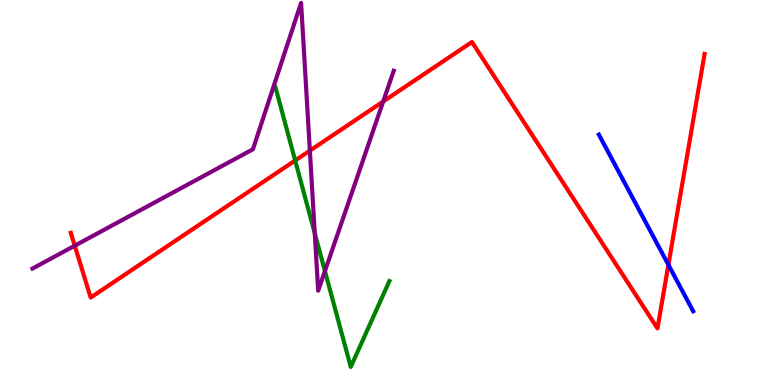[{'lines': ['blue', 'red'], 'intersections': [{'x': 8.62, 'y': 3.12}]}, {'lines': ['green', 'red'], 'intersections': [{'x': 3.81, 'y': 5.83}]}, {'lines': ['purple', 'red'], 'intersections': [{'x': 0.964, 'y': 3.62}, {'x': 4.0, 'y': 6.09}, {'x': 4.94, 'y': 7.36}]}, {'lines': ['blue', 'green'], 'intersections': []}, {'lines': ['blue', 'purple'], 'intersections': []}, {'lines': ['green', 'purple'], 'intersections': [{'x': 4.06, 'y': 3.94}, {'x': 4.19, 'y': 2.96}]}]